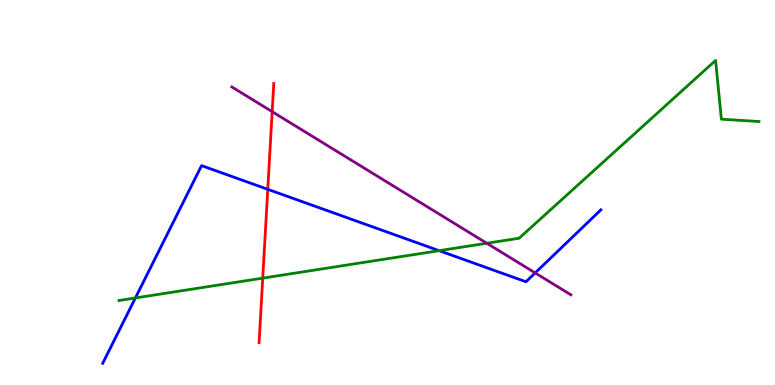[{'lines': ['blue', 'red'], 'intersections': [{'x': 3.46, 'y': 5.08}]}, {'lines': ['green', 'red'], 'intersections': [{'x': 3.39, 'y': 2.78}]}, {'lines': ['purple', 'red'], 'intersections': [{'x': 3.51, 'y': 7.1}]}, {'lines': ['blue', 'green'], 'intersections': [{'x': 1.75, 'y': 2.26}, {'x': 5.67, 'y': 3.49}]}, {'lines': ['blue', 'purple'], 'intersections': [{'x': 6.91, 'y': 2.91}]}, {'lines': ['green', 'purple'], 'intersections': [{'x': 6.28, 'y': 3.68}]}]